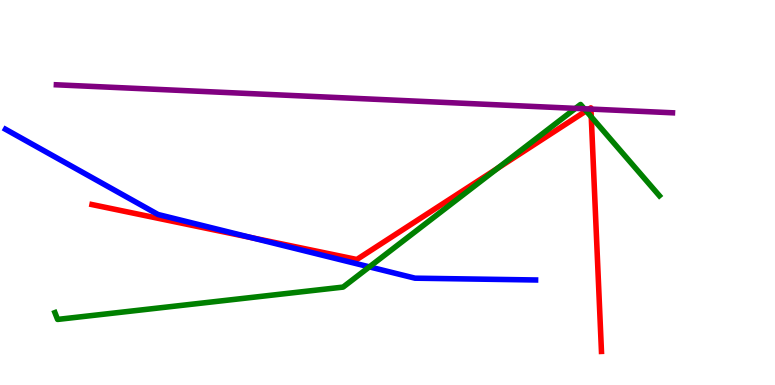[{'lines': ['blue', 'red'], 'intersections': [{'x': 3.24, 'y': 3.83}]}, {'lines': ['green', 'red'], 'intersections': [{'x': 6.42, 'y': 5.63}, {'x': 7.56, 'y': 7.12}, {'x': 7.63, 'y': 6.97}]}, {'lines': ['purple', 'red'], 'intersections': [{'x': 7.6, 'y': 7.17}, {'x': 7.62, 'y': 7.17}]}, {'lines': ['blue', 'green'], 'intersections': [{'x': 4.77, 'y': 3.07}]}, {'lines': ['blue', 'purple'], 'intersections': []}, {'lines': ['green', 'purple'], 'intersections': [{'x': 7.43, 'y': 7.18}, {'x': 7.54, 'y': 7.17}]}]